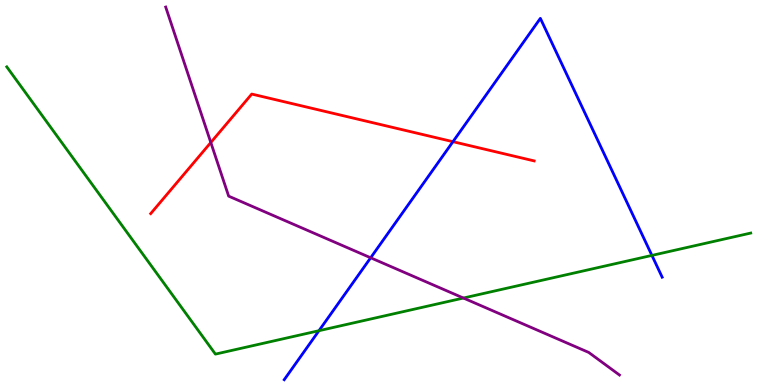[{'lines': ['blue', 'red'], 'intersections': [{'x': 5.84, 'y': 6.32}]}, {'lines': ['green', 'red'], 'intersections': []}, {'lines': ['purple', 'red'], 'intersections': [{'x': 2.72, 'y': 6.3}]}, {'lines': ['blue', 'green'], 'intersections': [{'x': 4.12, 'y': 1.41}, {'x': 8.41, 'y': 3.37}]}, {'lines': ['blue', 'purple'], 'intersections': [{'x': 4.78, 'y': 3.3}]}, {'lines': ['green', 'purple'], 'intersections': [{'x': 5.98, 'y': 2.26}]}]